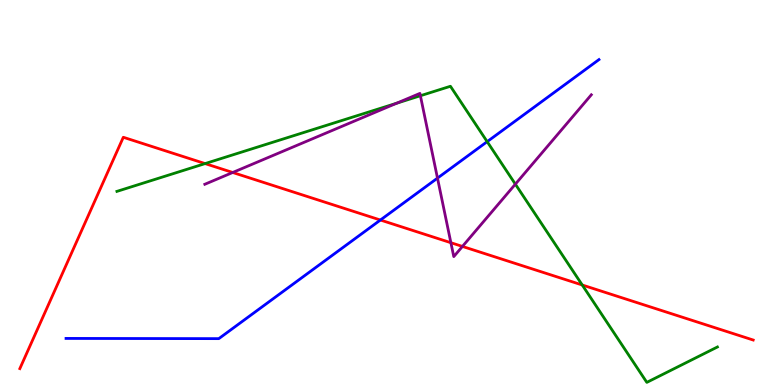[{'lines': ['blue', 'red'], 'intersections': [{'x': 4.91, 'y': 4.29}]}, {'lines': ['green', 'red'], 'intersections': [{'x': 2.65, 'y': 5.75}, {'x': 7.51, 'y': 2.6}]}, {'lines': ['purple', 'red'], 'intersections': [{'x': 3.0, 'y': 5.52}, {'x': 5.82, 'y': 3.7}, {'x': 5.97, 'y': 3.6}]}, {'lines': ['blue', 'green'], 'intersections': [{'x': 6.29, 'y': 6.32}]}, {'lines': ['blue', 'purple'], 'intersections': [{'x': 5.65, 'y': 5.37}]}, {'lines': ['green', 'purple'], 'intersections': [{'x': 5.12, 'y': 7.32}, {'x': 5.42, 'y': 7.51}, {'x': 6.65, 'y': 5.22}]}]